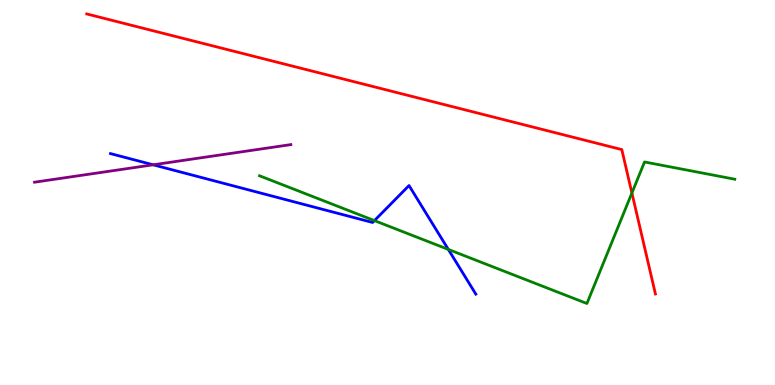[{'lines': ['blue', 'red'], 'intersections': []}, {'lines': ['green', 'red'], 'intersections': [{'x': 8.15, 'y': 4.99}]}, {'lines': ['purple', 'red'], 'intersections': []}, {'lines': ['blue', 'green'], 'intersections': [{'x': 4.83, 'y': 4.27}, {'x': 5.78, 'y': 3.52}]}, {'lines': ['blue', 'purple'], 'intersections': [{'x': 1.98, 'y': 5.72}]}, {'lines': ['green', 'purple'], 'intersections': []}]